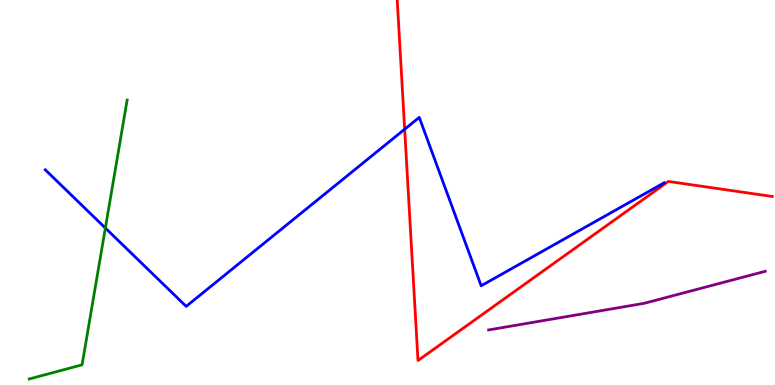[{'lines': ['blue', 'red'], 'intersections': [{'x': 5.22, 'y': 6.64}]}, {'lines': ['green', 'red'], 'intersections': []}, {'lines': ['purple', 'red'], 'intersections': []}, {'lines': ['blue', 'green'], 'intersections': [{'x': 1.36, 'y': 4.08}]}, {'lines': ['blue', 'purple'], 'intersections': []}, {'lines': ['green', 'purple'], 'intersections': []}]